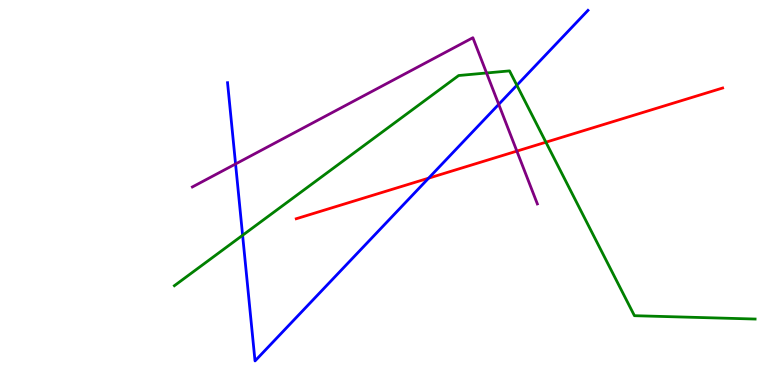[{'lines': ['blue', 'red'], 'intersections': [{'x': 5.53, 'y': 5.37}]}, {'lines': ['green', 'red'], 'intersections': [{'x': 7.04, 'y': 6.31}]}, {'lines': ['purple', 'red'], 'intersections': [{'x': 6.67, 'y': 6.08}]}, {'lines': ['blue', 'green'], 'intersections': [{'x': 3.13, 'y': 3.89}, {'x': 6.67, 'y': 7.79}]}, {'lines': ['blue', 'purple'], 'intersections': [{'x': 3.04, 'y': 5.74}, {'x': 6.44, 'y': 7.29}]}, {'lines': ['green', 'purple'], 'intersections': [{'x': 6.28, 'y': 8.1}]}]